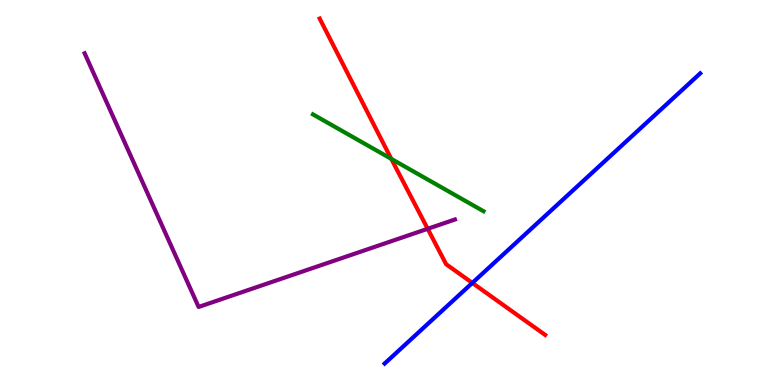[{'lines': ['blue', 'red'], 'intersections': [{'x': 6.09, 'y': 2.65}]}, {'lines': ['green', 'red'], 'intersections': [{'x': 5.05, 'y': 5.87}]}, {'lines': ['purple', 'red'], 'intersections': [{'x': 5.52, 'y': 4.06}]}, {'lines': ['blue', 'green'], 'intersections': []}, {'lines': ['blue', 'purple'], 'intersections': []}, {'lines': ['green', 'purple'], 'intersections': []}]